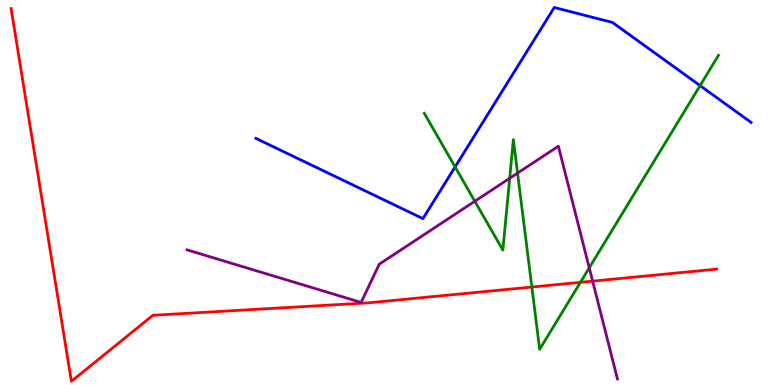[{'lines': ['blue', 'red'], 'intersections': []}, {'lines': ['green', 'red'], 'intersections': [{'x': 6.86, 'y': 2.54}, {'x': 7.49, 'y': 2.67}]}, {'lines': ['purple', 'red'], 'intersections': [{'x': 7.65, 'y': 2.7}]}, {'lines': ['blue', 'green'], 'intersections': [{'x': 5.87, 'y': 5.66}, {'x': 9.03, 'y': 7.78}]}, {'lines': ['blue', 'purple'], 'intersections': []}, {'lines': ['green', 'purple'], 'intersections': [{'x': 6.13, 'y': 4.77}, {'x': 6.58, 'y': 5.37}, {'x': 6.68, 'y': 5.5}, {'x': 7.6, 'y': 3.04}]}]